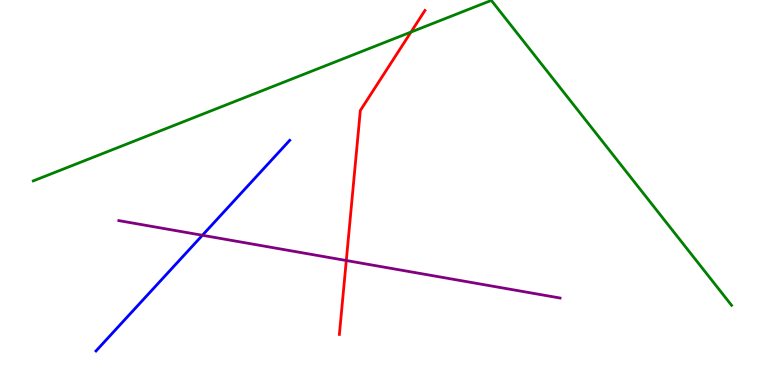[{'lines': ['blue', 'red'], 'intersections': []}, {'lines': ['green', 'red'], 'intersections': [{'x': 5.3, 'y': 9.17}]}, {'lines': ['purple', 'red'], 'intersections': [{'x': 4.47, 'y': 3.23}]}, {'lines': ['blue', 'green'], 'intersections': []}, {'lines': ['blue', 'purple'], 'intersections': [{'x': 2.61, 'y': 3.89}]}, {'lines': ['green', 'purple'], 'intersections': []}]